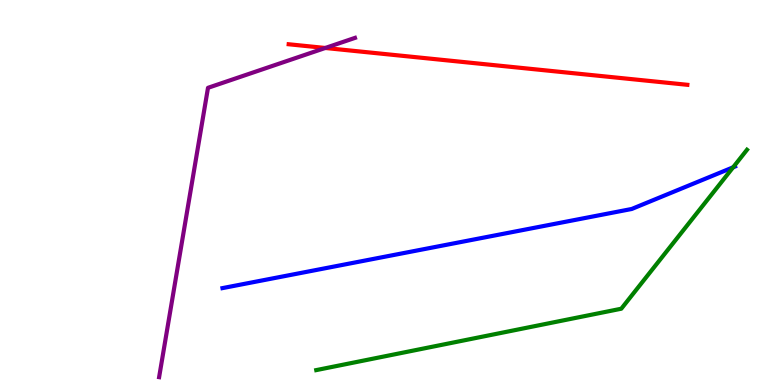[{'lines': ['blue', 'red'], 'intersections': []}, {'lines': ['green', 'red'], 'intersections': []}, {'lines': ['purple', 'red'], 'intersections': [{'x': 4.2, 'y': 8.75}]}, {'lines': ['blue', 'green'], 'intersections': [{'x': 9.46, 'y': 5.65}]}, {'lines': ['blue', 'purple'], 'intersections': []}, {'lines': ['green', 'purple'], 'intersections': []}]